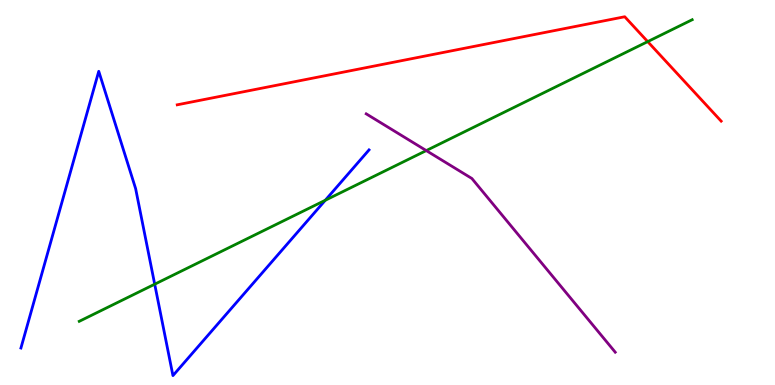[{'lines': ['blue', 'red'], 'intersections': []}, {'lines': ['green', 'red'], 'intersections': [{'x': 8.36, 'y': 8.92}]}, {'lines': ['purple', 'red'], 'intersections': []}, {'lines': ['blue', 'green'], 'intersections': [{'x': 2.0, 'y': 2.62}, {'x': 4.2, 'y': 4.8}]}, {'lines': ['blue', 'purple'], 'intersections': []}, {'lines': ['green', 'purple'], 'intersections': [{'x': 5.5, 'y': 6.09}]}]